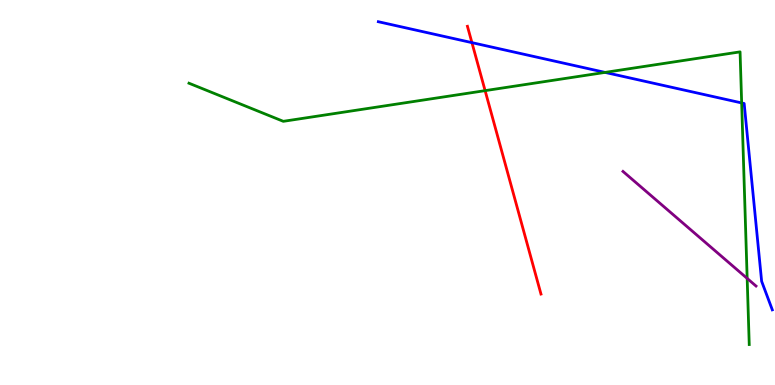[{'lines': ['blue', 'red'], 'intersections': [{'x': 6.09, 'y': 8.89}]}, {'lines': ['green', 'red'], 'intersections': [{'x': 6.26, 'y': 7.65}]}, {'lines': ['purple', 'red'], 'intersections': []}, {'lines': ['blue', 'green'], 'intersections': [{'x': 7.81, 'y': 8.12}, {'x': 9.57, 'y': 7.33}]}, {'lines': ['blue', 'purple'], 'intersections': []}, {'lines': ['green', 'purple'], 'intersections': [{'x': 9.64, 'y': 2.77}]}]